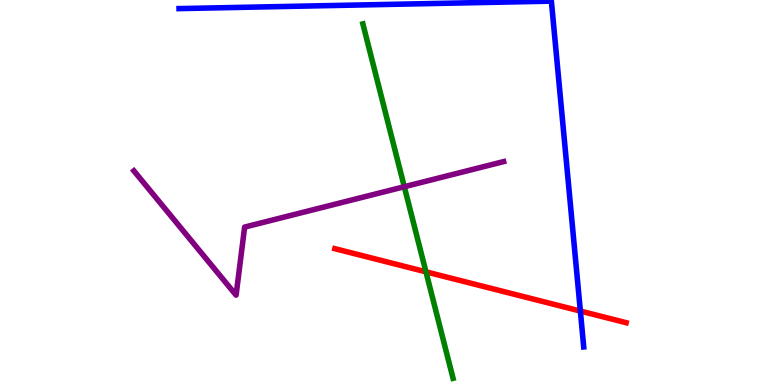[{'lines': ['blue', 'red'], 'intersections': [{'x': 7.49, 'y': 1.92}]}, {'lines': ['green', 'red'], 'intersections': [{'x': 5.5, 'y': 2.94}]}, {'lines': ['purple', 'red'], 'intersections': []}, {'lines': ['blue', 'green'], 'intersections': []}, {'lines': ['blue', 'purple'], 'intersections': []}, {'lines': ['green', 'purple'], 'intersections': [{'x': 5.22, 'y': 5.15}]}]